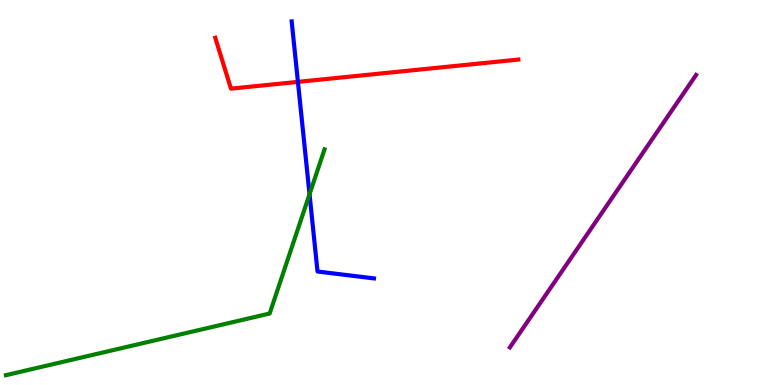[{'lines': ['blue', 'red'], 'intersections': [{'x': 3.84, 'y': 7.87}]}, {'lines': ['green', 'red'], 'intersections': []}, {'lines': ['purple', 'red'], 'intersections': []}, {'lines': ['blue', 'green'], 'intersections': [{'x': 3.99, 'y': 4.96}]}, {'lines': ['blue', 'purple'], 'intersections': []}, {'lines': ['green', 'purple'], 'intersections': []}]